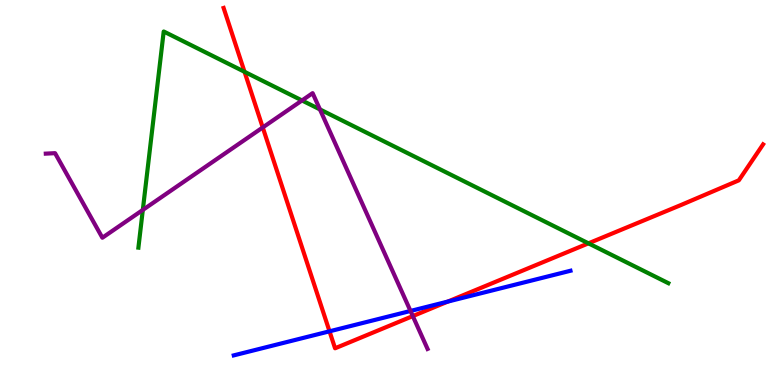[{'lines': ['blue', 'red'], 'intersections': [{'x': 4.25, 'y': 1.39}, {'x': 5.78, 'y': 2.17}]}, {'lines': ['green', 'red'], 'intersections': [{'x': 3.16, 'y': 8.14}, {'x': 7.59, 'y': 3.68}]}, {'lines': ['purple', 'red'], 'intersections': [{'x': 3.39, 'y': 6.69}, {'x': 5.33, 'y': 1.79}]}, {'lines': ['blue', 'green'], 'intersections': []}, {'lines': ['blue', 'purple'], 'intersections': [{'x': 5.3, 'y': 1.92}]}, {'lines': ['green', 'purple'], 'intersections': [{'x': 1.84, 'y': 4.55}, {'x': 3.9, 'y': 7.39}, {'x': 4.13, 'y': 7.16}]}]